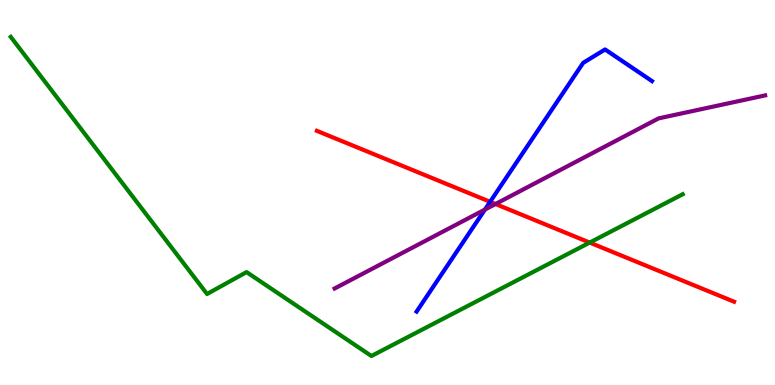[{'lines': ['blue', 'red'], 'intersections': [{'x': 6.32, 'y': 4.76}]}, {'lines': ['green', 'red'], 'intersections': [{'x': 7.61, 'y': 3.7}]}, {'lines': ['purple', 'red'], 'intersections': [{'x': 6.39, 'y': 4.7}]}, {'lines': ['blue', 'green'], 'intersections': []}, {'lines': ['blue', 'purple'], 'intersections': [{'x': 6.26, 'y': 4.56}]}, {'lines': ['green', 'purple'], 'intersections': []}]